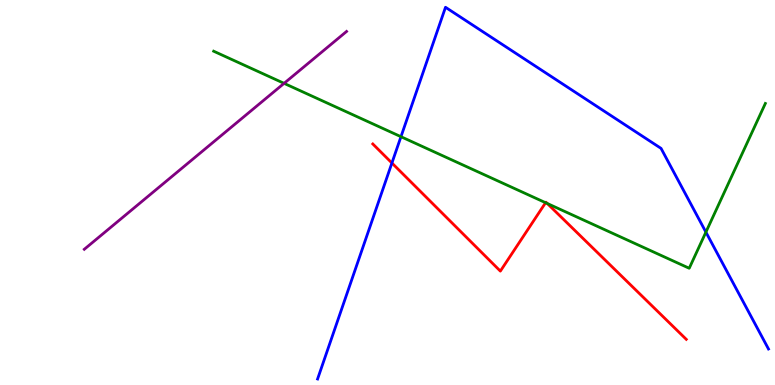[{'lines': ['blue', 'red'], 'intersections': [{'x': 5.06, 'y': 5.77}]}, {'lines': ['green', 'red'], 'intersections': [{'x': 7.04, 'y': 4.73}, {'x': 7.06, 'y': 4.72}]}, {'lines': ['purple', 'red'], 'intersections': []}, {'lines': ['blue', 'green'], 'intersections': [{'x': 5.17, 'y': 6.45}, {'x': 9.11, 'y': 3.97}]}, {'lines': ['blue', 'purple'], 'intersections': []}, {'lines': ['green', 'purple'], 'intersections': [{'x': 3.67, 'y': 7.84}]}]